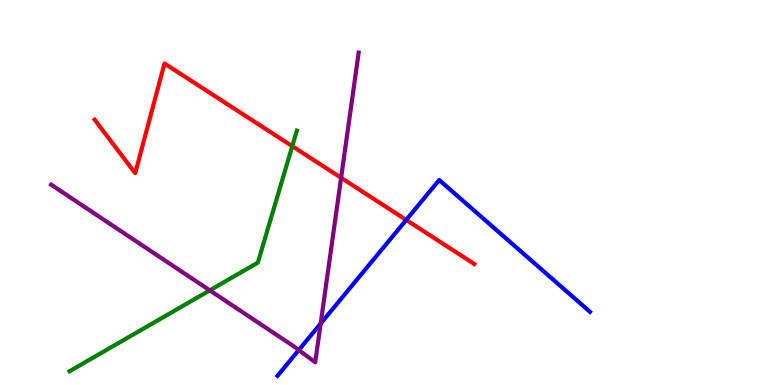[{'lines': ['blue', 'red'], 'intersections': [{'x': 5.24, 'y': 4.29}]}, {'lines': ['green', 'red'], 'intersections': [{'x': 3.77, 'y': 6.2}]}, {'lines': ['purple', 'red'], 'intersections': [{'x': 4.4, 'y': 5.38}]}, {'lines': ['blue', 'green'], 'intersections': []}, {'lines': ['blue', 'purple'], 'intersections': [{'x': 3.86, 'y': 0.907}, {'x': 4.14, 'y': 1.6}]}, {'lines': ['green', 'purple'], 'intersections': [{'x': 2.71, 'y': 2.46}]}]